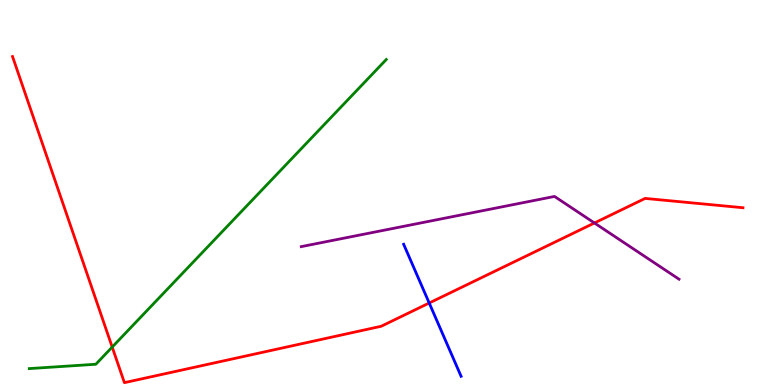[{'lines': ['blue', 'red'], 'intersections': [{'x': 5.54, 'y': 2.13}]}, {'lines': ['green', 'red'], 'intersections': [{'x': 1.45, 'y': 0.985}]}, {'lines': ['purple', 'red'], 'intersections': [{'x': 7.67, 'y': 4.21}]}, {'lines': ['blue', 'green'], 'intersections': []}, {'lines': ['blue', 'purple'], 'intersections': []}, {'lines': ['green', 'purple'], 'intersections': []}]